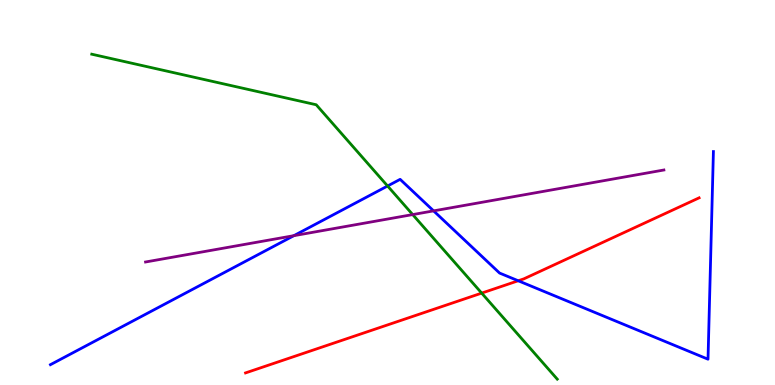[{'lines': ['blue', 'red'], 'intersections': [{'x': 6.69, 'y': 2.71}]}, {'lines': ['green', 'red'], 'intersections': [{'x': 6.22, 'y': 2.39}]}, {'lines': ['purple', 'red'], 'intersections': []}, {'lines': ['blue', 'green'], 'intersections': [{'x': 5.0, 'y': 5.17}]}, {'lines': ['blue', 'purple'], 'intersections': [{'x': 3.79, 'y': 3.88}, {'x': 5.59, 'y': 4.52}]}, {'lines': ['green', 'purple'], 'intersections': [{'x': 5.33, 'y': 4.43}]}]